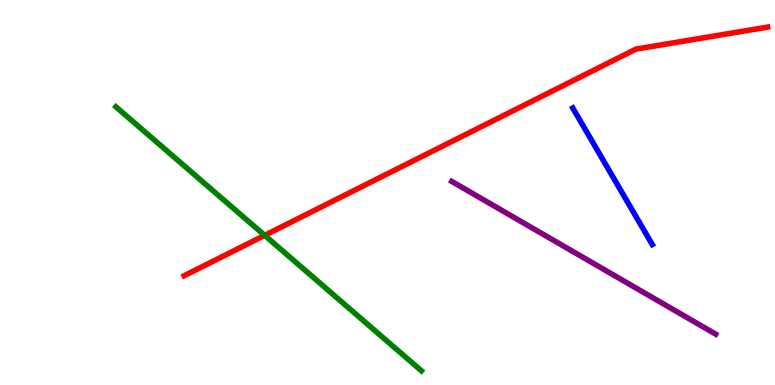[{'lines': ['blue', 'red'], 'intersections': []}, {'lines': ['green', 'red'], 'intersections': [{'x': 3.42, 'y': 3.89}]}, {'lines': ['purple', 'red'], 'intersections': []}, {'lines': ['blue', 'green'], 'intersections': []}, {'lines': ['blue', 'purple'], 'intersections': []}, {'lines': ['green', 'purple'], 'intersections': []}]